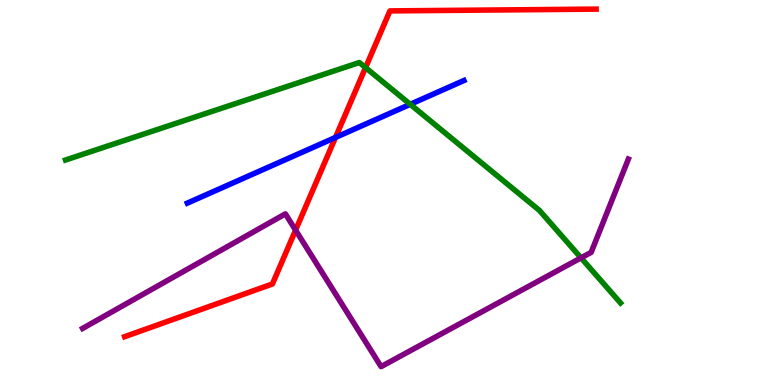[{'lines': ['blue', 'red'], 'intersections': [{'x': 4.33, 'y': 6.43}]}, {'lines': ['green', 'red'], 'intersections': [{'x': 4.72, 'y': 8.24}]}, {'lines': ['purple', 'red'], 'intersections': [{'x': 3.81, 'y': 4.02}]}, {'lines': ['blue', 'green'], 'intersections': [{'x': 5.29, 'y': 7.29}]}, {'lines': ['blue', 'purple'], 'intersections': []}, {'lines': ['green', 'purple'], 'intersections': [{'x': 7.5, 'y': 3.3}]}]